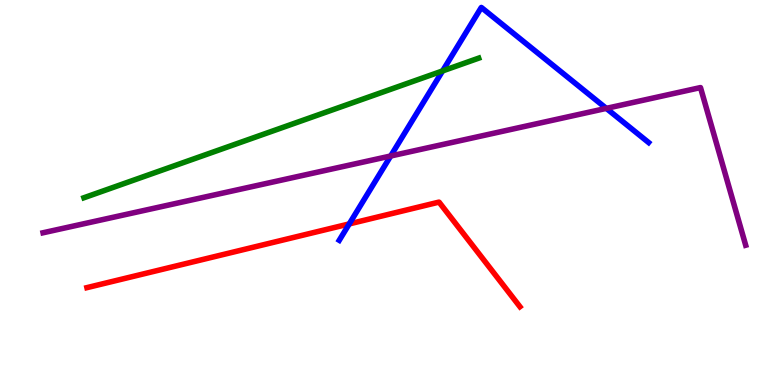[{'lines': ['blue', 'red'], 'intersections': [{'x': 4.51, 'y': 4.18}]}, {'lines': ['green', 'red'], 'intersections': []}, {'lines': ['purple', 'red'], 'intersections': []}, {'lines': ['blue', 'green'], 'intersections': [{'x': 5.71, 'y': 8.16}]}, {'lines': ['blue', 'purple'], 'intersections': [{'x': 5.04, 'y': 5.95}, {'x': 7.82, 'y': 7.19}]}, {'lines': ['green', 'purple'], 'intersections': []}]